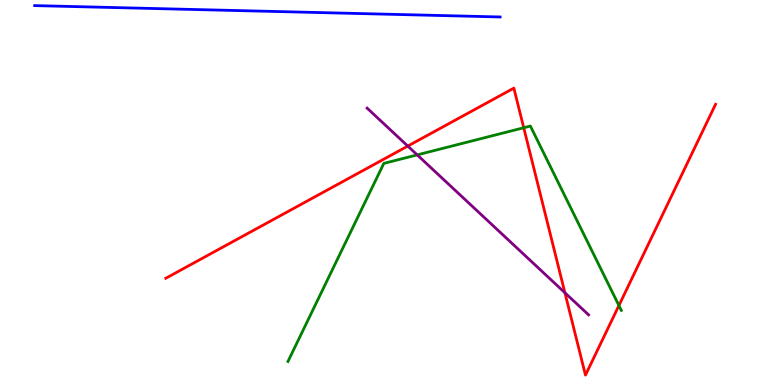[{'lines': ['blue', 'red'], 'intersections': []}, {'lines': ['green', 'red'], 'intersections': [{'x': 6.76, 'y': 6.68}, {'x': 7.99, 'y': 2.06}]}, {'lines': ['purple', 'red'], 'intersections': [{'x': 5.26, 'y': 6.21}, {'x': 7.29, 'y': 2.4}]}, {'lines': ['blue', 'green'], 'intersections': []}, {'lines': ['blue', 'purple'], 'intersections': []}, {'lines': ['green', 'purple'], 'intersections': [{'x': 5.38, 'y': 5.98}]}]